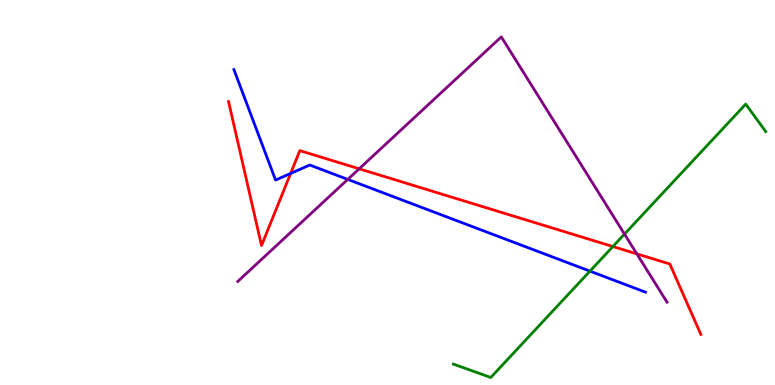[{'lines': ['blue', 'red'], 'intersections': [{'x': 3.75, 'y': 5.5}]}, {'lines': ['green', 'red'], 'intersections': [{'x': 7.91, 'y': 3.6}]}, {'lines': ['purple', 'red'], 'intersections': [{'x': 4.63, 'y': 5.62}, {'x': 8.22, 'y': 3.41}]}, {'lines': ['blue', 'green'], 'intersections': [{'x': 7.61, 'y': 2.96}]}, {'lines': ['blue', 'purple'], 'intersections': [{'x': 4.49, 'y': 5.34}]}, {'lines': ['green', 'purple'], 'intersections': [{'x': 8.06, 'y': 3.92}]}]